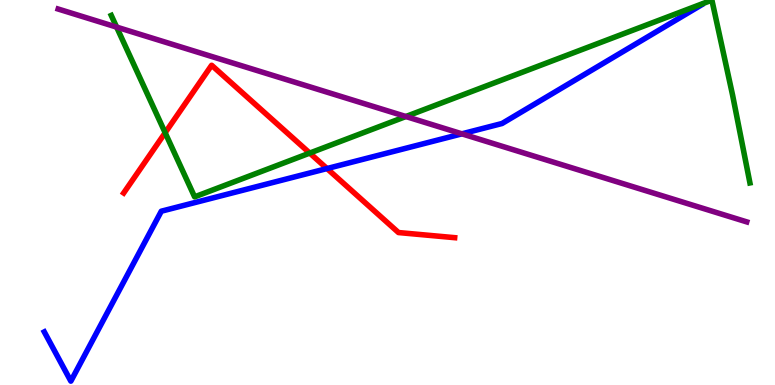[{'lines': ['blue', 'red'], 'intersections': [{'x': 4.22, 'y': 5.62}]}, {'lines': ['green', 'red'], 'intersections': [{'x': 2.13, 'y': 6.55}, {'x': 4.0, 'y': 6.02}]}, {'lines': ['purple', 'red'], 'intersections': []}, {'lines': ['blue', 'green'], 'intersections': []}, {'lines': ['blue', 'purple'], 'intersections': [{'x': 5.96, 'y': 6.52}]}, {'lines': ['green', 'purple'], 'intersections': [{'x': 1.5, 'y': 9.3}, {'x': 5.24, 'y': 6.97}]}]